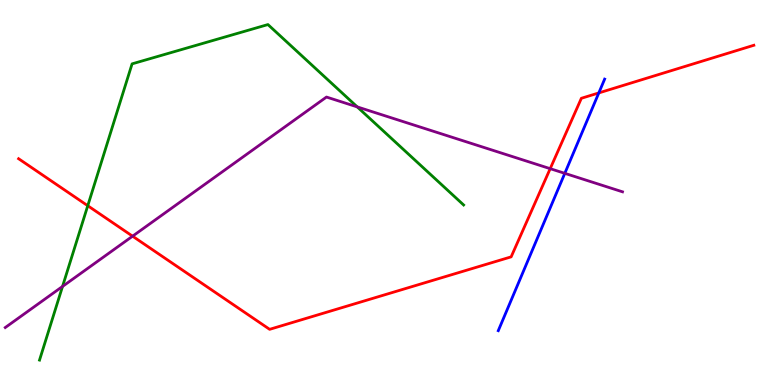[{'lines': ['blue', 'red'], 'intersections': [{'x': 7.73, 'y': 7.59}]}, {'lines': ['green', 'red'], 'intersections': [{'x': 1.13, 'y': 4.66}]}, {'lines': ['purple', 'red'], 'intersections': [{'x': 1.71, 'y': 3.87}, {'x': 7.1, 'y': 5.62}]}, {'lines': ['blue', 'green'], 'intersections': []}, {'lines': ['blue', 'purple'], 'intersections': [{'x': 7.29, 'y': 5.5}]}, {'lines': ['green', 'purple'], 'intersections': [{'x': 0.807, 'y': 2.56}, {'x': 4.61, 'y': 7.22}]}]